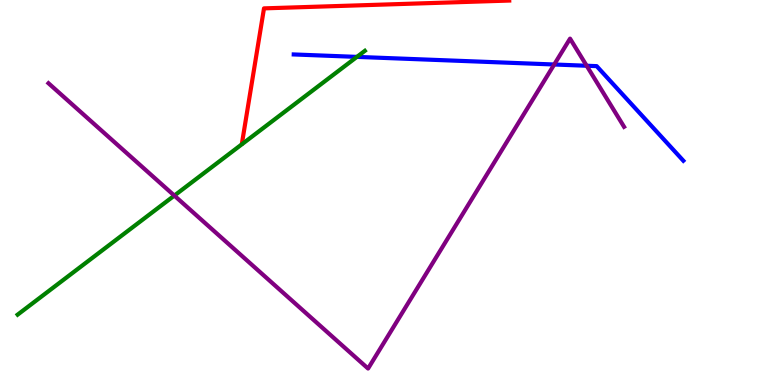[{'lines': ['blue', 'red'], 'intersections': []}, {'lines': ['green', 'red'], 'intersections': []}, {'lines': ['purple', 'red'], 'intersections': []}, {'lines': ['blue', 'green'], 'intersections': [{'x': 4.61, 'y': 8.52}]}, {'lines': ['blue', 'purple'], 'intersections': [{'x': 7.15, 'y': 8.32}, {'x': 7.57, 'y': 8.29}]}, {'lines': ['green', 'purple'], 'intersections': [{'x': 2.25, 'y': 4.92}]}]